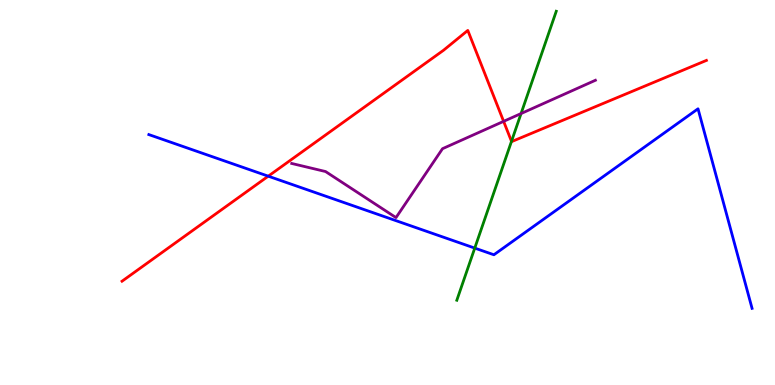[{'lines': ['blue', 'red'], 'intersections': [{'x': 3.46, 'y': 5.42}]}, {'lines': ['green', 'red'], 'intersections': [{'x': 6.6, 'y': 6.33}]}, {'lines': ['purple', 'red'], 'intersections': [{'x': 6.5, 'y': 6.85}]}, {'lines': ['blue', 'green'], 'intersections': [{'x': 6.13, 'y': 3.56}]}, {'lines': ['blue', 'purple'], 'intersections': []}, {'lines': ['green', 'purple'], 'intersections': [{'x': 6.72, 'y': 7.05}]}]